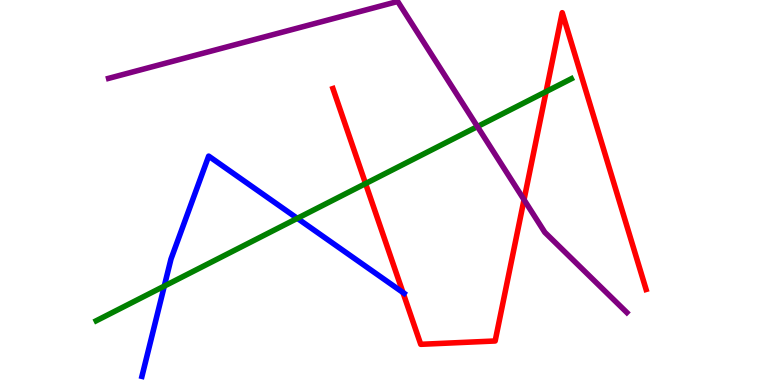[{'lines': ['blue', 'red'], 'intersections': [{'x': 5.2, 'y': 2.4}]}, {'lines': ['green', 'red'], 'intersections': [{'x': 4.72, 'y': 5.23}, {'x': 7.05, 'y': 7.62}]}, {'lines': ['purple', 'red'], 'intersections': [{'x': 6.76, 'y': 4.81}]}, {'lines': ['blue', 'green'], 'intersections': [{'x': 2.12, 'y': 2.57}, {'x': 3.84, 'y': 4.33}]}, {'lines': ['blue', 'purple'], 'intersections': []}, {'lines': ['green', 'purple'], 'intersections': [{'x': 6.16, 'y': 6.71}]}]